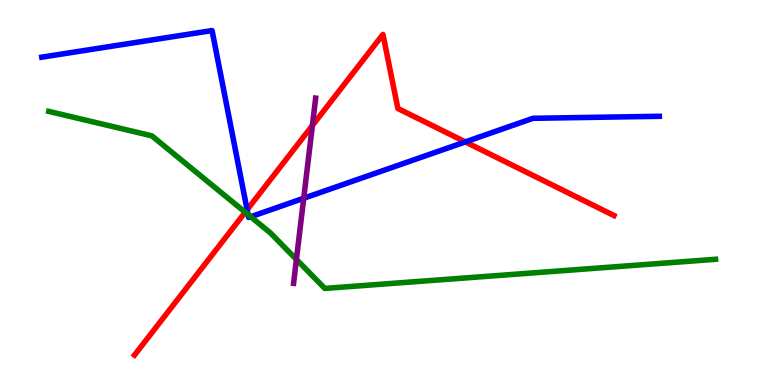[{'lines': ['blue', 'red'], 'intersections': [{'x': 3.19, 'y': 4.55}, {'x': 6.0, 'y': 6.31}]}, {'lines': ['green', 'red'], 'intersections': [{'x': 3.16, 'y': 4.49}]}, {'lines': ['purple', 'red'], 'intersections': [{'x': 4.03, 'y': 6.74}]}, {'lines': ['blue', 'green'], 'intersections': [{'x': 3.2, 'y': 4.43}, {'x': 3.23, 'y': 4.37}]}, {'lines': ['blue', 'purple'], 'intersections': [{'x': 3.92, 'y': 4.85}]}, {'lines': ['green', 'purple'], 'intersections': [{'x': 3.82, 'y': 3.26}]}]